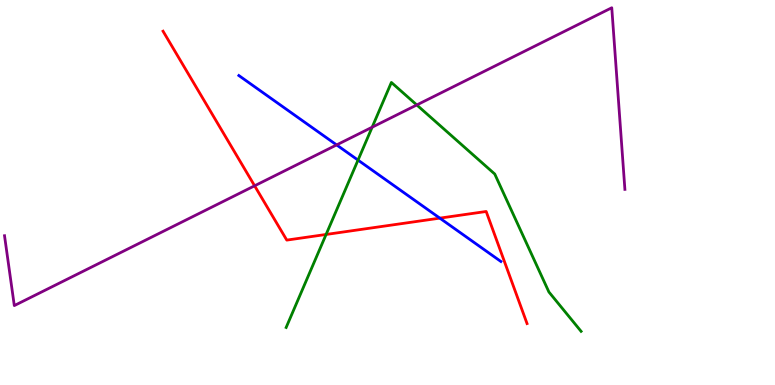[{'lines': ['blue', 'red'], 'intersections': [{'x': 5.68, 'y': 4.33}]}, {'lines': ['green', 'red'], 'intersections': [{'x': 4.21, 'y': 3.91}]}, {'lines': ['purple', 'red'], 'intersections': [{'x': 3.29, 'y': 5.17}]}, {'lines': ['blue', 'green'], 'intersections': [{'x': 4.62, 'y': 5.84}]}, {'lines': ['blue', 'purple'], 'intersections': [{'x': 4.34, 'y': 6.24}]}, {'lines': ['green', 'purple'], 'intersections': [{'x': 4.8, 'y': 6.7}, {'x': 5.38, 'y': 7.27}]}]